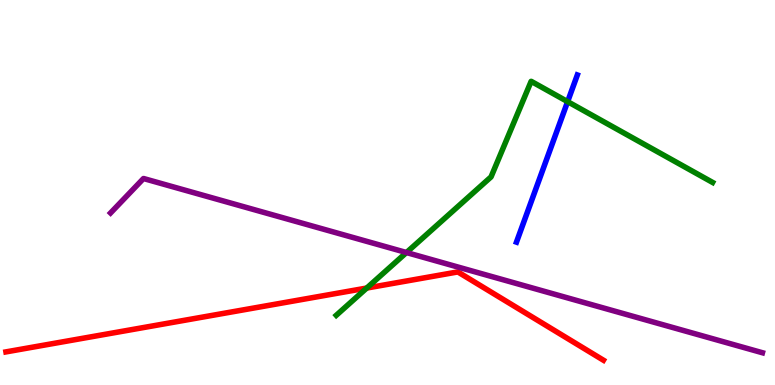[{'lines': ['blue', 'red'], 'intersections': []}, {'lines': ['green', 'red'], 'intersections': [{'x': 4.73, 'y': 2.52}]}, {'lines': ['purple', 'red'], 'intersections': []}, {'lines': ['blue', 'green'], 'intersections': [{'x': 7.32, 'y': 7.36}]}, {'lines': ['blue', 'purple'], 'intersections': []}, {'lines': ['green', 'purple'], 'intersections': [{'x': 5.24, 'y': 3.44}]}]